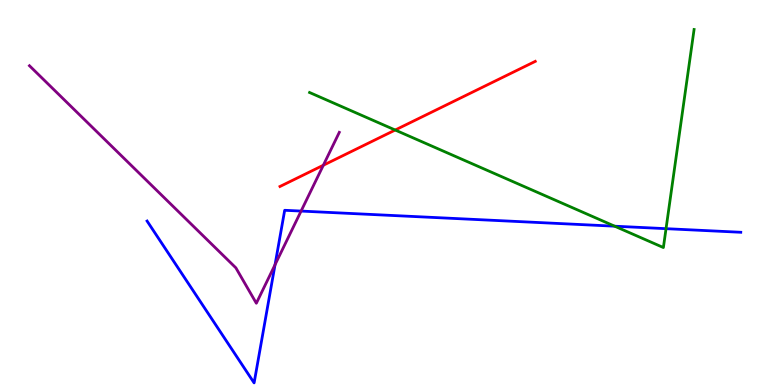[{'lines': ['blue', 'red'], 'intersections': []}, {'lines': ['green', 'red'], 'intersections': [{'x': 5.1, 'y': 6.62}]}, {'lines': ['purple', 'red'], 'intersections': [{'x': 4.17, 'y': 5.71}]}, {'lines': ['blue', 'green'], 'intersections': [{'x': 7.93, 'y': 4.12}, {'x': 8.59, 'y': 4.06}]}, {'lines': ['blue', 'purple'], 'intersections': [{'x': 3.55, 'y': 3.12}, {'x': 3.88, 'y': 4.52}]}, {'lines': ['green', 'purple'], 'intersections': []}]